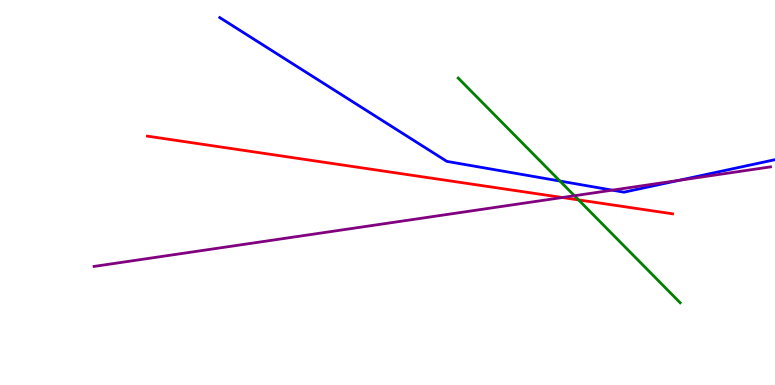[{'lines': ['blue', 'red'], 'intersections': []}, {'lines': ['green', 'red'], 'intersections': [{'x': 7.47, 'y': 4.81}]}, {'lines': ['purple', 'red'], 'intersections': [{'x': 7.26, 'y': 4.87}]}, {'lines': ['blue', 'green'], 'intersections': [{'x': 7.22, 'y': 5.3}]}, {'lines': ['blue', 'purple'], 'intersections': [{'x': 7.9, 'y': 5.06}, {'x': 8.76, 'y': 5.32}]}, {'lines': ['green', 'purple'], 'intersections': [{'x': 7.41, 'y': 4.92}]}]